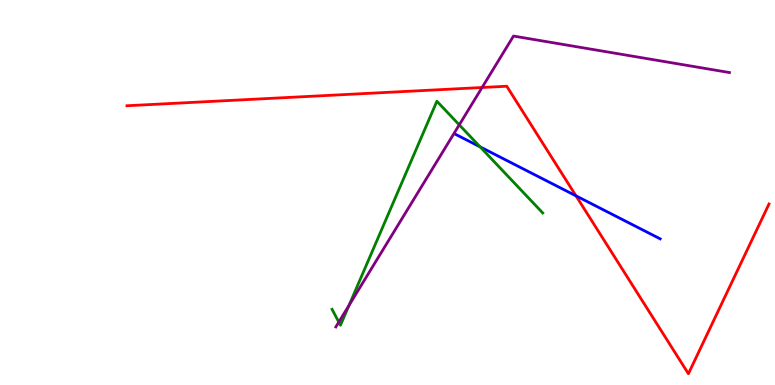[{'lines': ['blue', 'red'], 'intersections': [{'x': 7.43, 'y': 4.91}]}, {'lines': ['green', 'red'], 'intersections': []}, {'lines': ['purple', 'red'], 'intersections': [{'x': 6.22, 'y': 7.73}]}, {'lines': ['blue', 'green'], 'intersections': [{'x': 6.2, 'y': 6.19}]}, {'lines': ['blue', 'purple'], 'intersections': []}, {'lines': ['green', 'purple'], 'intersections': [{'x': 4.37, 'y': 1.63}, {'x': 4.5, 'y': 2.07}, {'x': 5.93, 'y': 6.76}]}]